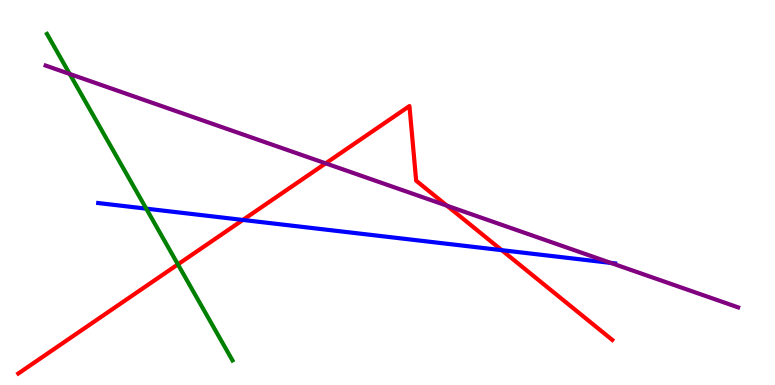[{'lines': ['blue', 'red'], 'intersections': [{'x': 3.13, 'y': 4.29}, {'x': 6.47, 'y': 3.5}]}, {'lines': ['green', 'red'], 'intersections': [{'x': 2.3, 'y': 3.13}]}, {'lines': ['purple', 'red'], 'intersections': [{'x': 4.2, 'y': 5.76}, {'x': 5.77, 'y': 4.66}]}, {'lines': ['blue', 'green'], 'intersections': [{'x': 1.89, 'y': 4.58}]}, {'lines': ['blue', 'purple'], 'intersections': [{'x': 7.88, 'y': 3.17}]}, {'lines': ['green', 'purple'], 'intersections': [{'x': 0.9, 'y': 8.08}]}]